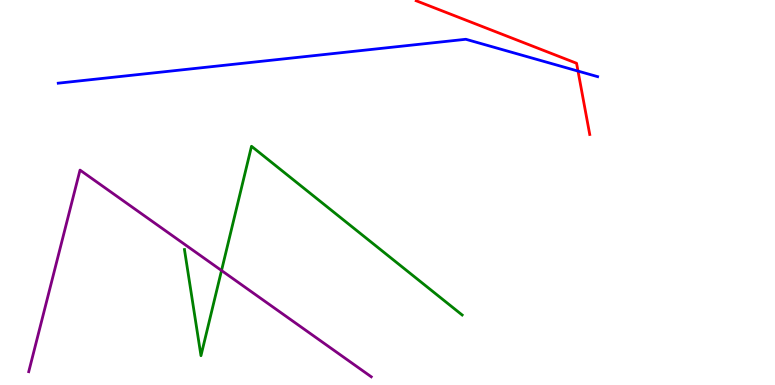[{'lines': ['blue', 'red'], 'intersections': [{'x': 7.46, 'y': 8.15}]}, {'lines': ['green', 'red'], 'intersections': []}, {'lines': ['purple', 'red'], 'intersections': []}, {'lines': ['blue', 'green'], 'intersections': []}, {'lines': ['blue', 'purple'], 'intersections': []}, {'lines': ['green', 'purple'], 'intersections': [{'x': 2.86, 'y': 2.97}]}]